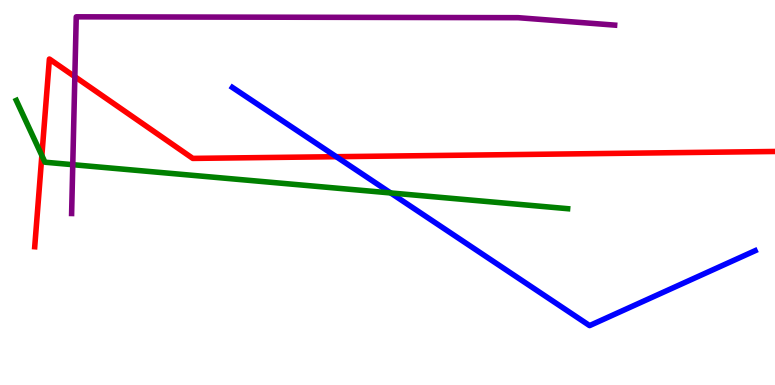[{'lines': ['blue', 'red'], 'intersections': [{'x': 4.34, 'y': 5.93}]}, {'lines': ['green', 'red'], 'intersections': [{'x': 0.54, 'y': 5.96}]}, {'lines': ['purple', 'red'], 'intersections': [{'x': 0.966, 'y': 8.01}]}, {'lines': ['blue', 'green'], 'intersections': [{'x': 5.04, 'y': 4.99}]}, {'lines': ['blue', 'purple'], 'intersections': []}, {'lines': ['green', 'purple'], 'intersections': [{'x': 0.939, 'y': 5.72}]}]